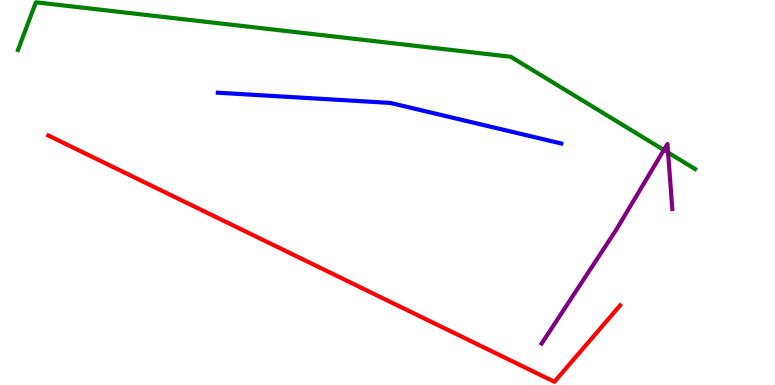[{'lines': ['blue', 'red'], 'intersections': []}, {'lines': ['green', 'red'], 'intersections': []}, {'lines': ['purple', 'red'], 'intersections': []}, {'lines': ['blue', 'green'], 'intersections': []}, {'lines': ['blue', 'purple'], 'intersections': []}, {'lines': ['green', 'purple'], 'intersections': [{'x': 8.57, 'y': 6.1}, {'x': 8.62, 'y': 6.04}]}]